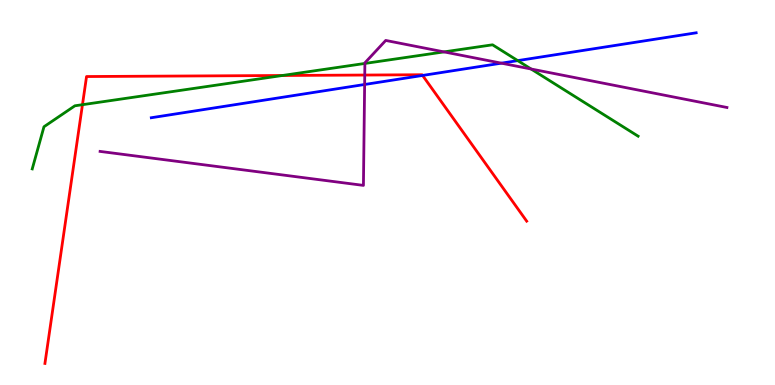[{'lines': ['blue', 'red'], 'intersections': [{'x': 5.45, 'y': 8.04}]}, {'lines': ['green', 'red'], 'intersections': [{'x': 1.06, 'y': 7.28}, {'x': 3.64, 'y': 8.04}]}, {'lines': ['purple', 'red'], 'intersections': [{'x': 4.71, 'y': 8.05}]}, {'lines': ['blue', 'green'], 'intersections': [{'x': 6.68, 'y': 8.43}]}, {'lines': ['blue', 'purple'], 'intersections': [{'x': 4.7, 'y': 7.81}, {'x': 6.47, 'y': 8.36}]}, {'lines': ['green', 'purple'], 'intersections': [{'x': 4.71, 'y': 8.35}, {'x': 5.73, 'y': 8.65}, {'x': 6.85, 'y': 8.21}]}]